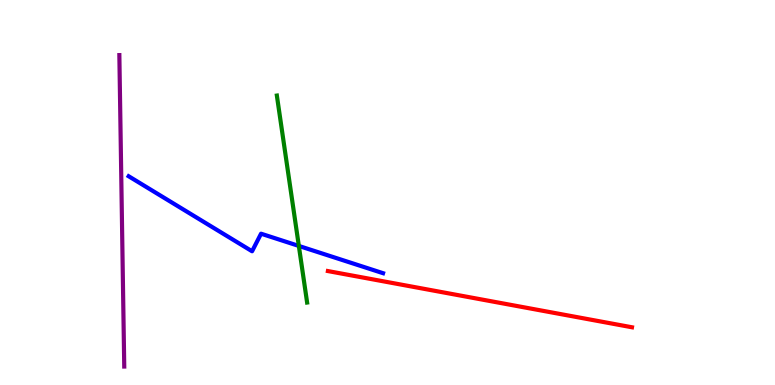[{'lines': ['blue', 'red'], 'intersections': []}, {'lines': ['green', 'red'], 'intersections': []}, {'lines': ['purple', 'red'], 'intersections': []}, {'lines': ['blue', 'green'], 'intersections': [{'x': 3.86, 'y': 3.61}]}, {'lines': ['blue', 'purple'], 'intersections': []}, {'lines': ['green', 'purple'], 'intersections': []}]